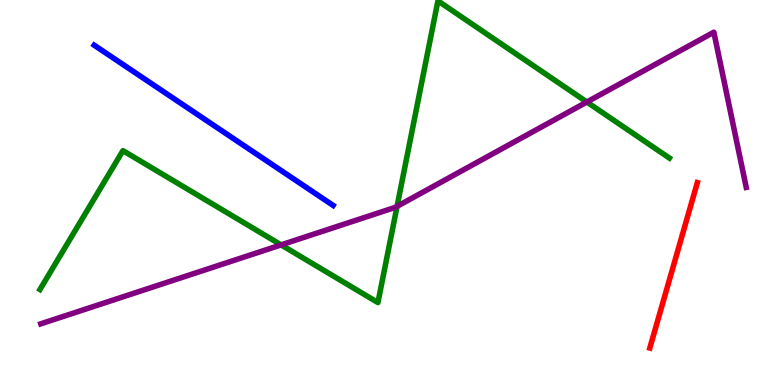[{'lines': ['blue', 'red'], 'intersections': []}, {'lines': ['green', 'red'], 'intersections': []}, {'lines': ['purple', 'red'], 'intersections': []}, {'lines': ['blue', 'green'], 'intersections': []}, {'lines': ['blue', 'purple'], 'intersections': []}, {'lines': ['green', 'purple'], 'intersections': [{'x': 3.63, 'y': 3.64}, {'x': 5.12, 'y': 4.64}, {'x': 7.57, 'y': 7.35}]}]